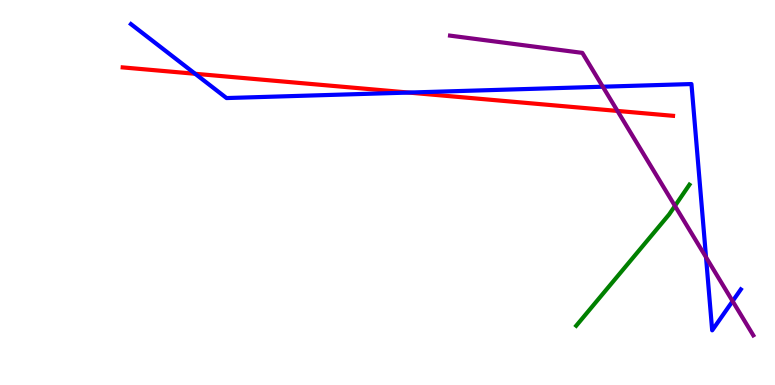[{'lines': ['blue', 'red'], 'intersections': [{'x': 2.52, 'y': 8.08}, {'x': 5.27, 'y': 7.6}]}, {'lines': ['green', 'red'], 'intersections': []}, {'lines': ['purple', 'red'], 'intersections': [{'x': 7.97, 'y': 7.12}]}, {'lines': ['blue', 'green'], 'intersections': []}, {'lines': ['blue', 'purple'], 'intersections': [{'x': 7.78, 'y': 7.75}, {'x': 9.11, 'y': 3.32}, {'x': 9.45, 'y': 2.18}]}, {'lines': ['green', 'purple'], 'intersections': [{'x': 8.71, 'y': 4.65}]}]